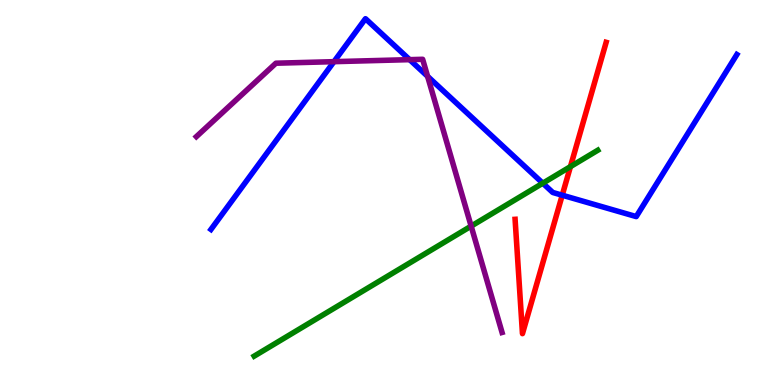[{'lines': ['blue', 'red'], 'intersections': [{'x': 7.25, 'y': 4.93}]}, {'lines': ['green', 'red'], 'intersections': [{'x': 7.36, 'y': 5.67}]}, {'lines': ['purple', 'red'], 'intersections': []}, {'lines': ['blue', 'green'], 'intersections': [{'x': 7.0, 'y': 5.24}]}, {'lines': ['blue', 'purple'], 'intersections': [{'x': 4.31, 'y': 8.4}, {'x': 5.29, 'y': 8.45}, {'x': 5.52, 'y': 8.02}]}, {'lines': ['green', 'purple'], 'intersections': [{'x': 6.08, 'y': 4.13}]}]